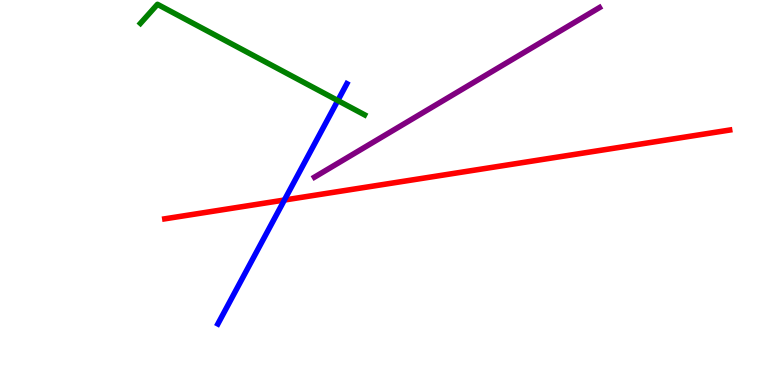[{'lines': ['blue', 'red'], 'intersections': [{'x': 3.67, 'y': 4.8}]}, {'lines': ['green', 'red'], 'intersections': []}, {'lines': ['purple', 'red'], 'intersections': []}, {'lines': ['blue', 'green'], 'intersections': [{'x': 4.36, 'y': 7.39}]}, {'lines': ['blue', 'purple'], 'intersections': []}, {'lines': ['green', 'purple'], 'intersections': []}]